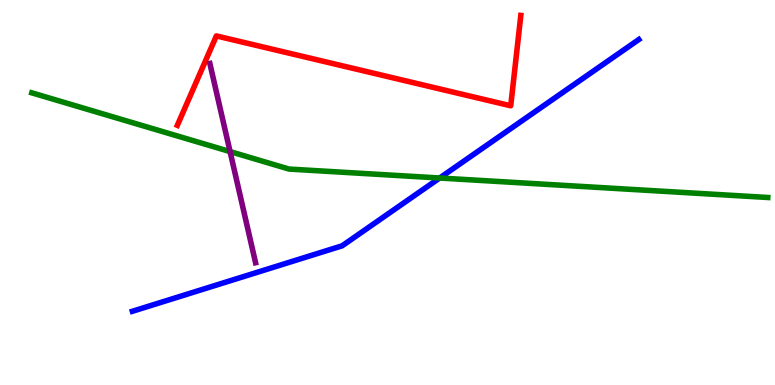[{'lines': ['blue', 'red'], 'intersections': []}, {'lines': ['green', 'red'], 'intersections': []}, {'lines': ['purple', 'red'], 'intersections': []}, {'lines': ['blue', 'green'], 'intersections': [{'x': 5.67, 'y': 5.38}]}, {'lines': ['blue', 'purple'], 'intersections': []}, {'lines': ['green', 'purple'], 'intersections': [{'x': 2.97, 'y': 6.06}]}]